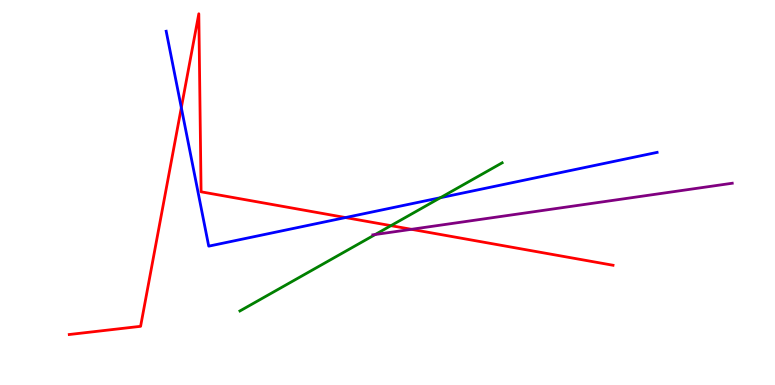[{'lines': ['blue', 'red'], 'intersections': [{'x': 2.34, 'y': 7.2}, {'x': 4.46, 'y': 4.35}]}, {'lines': ['green', 'red'], 'intersections': [{'x': 5.04, 'y': 4.14}]}, {'lines': ['purple', 'red'], 'intersections': [{'x': 5.31, 'y': 4.04}]}, {'lines': ['blue', 'green'], 'intersections': [{'x': 5.68, 'y': 4.86}]}, {'lines': ['blue', 'purple'], 'intersections': []}, {'lines': ['green', 'purple'], 'intersections': [{'x': 4.84, 'y': 3.91}]}]